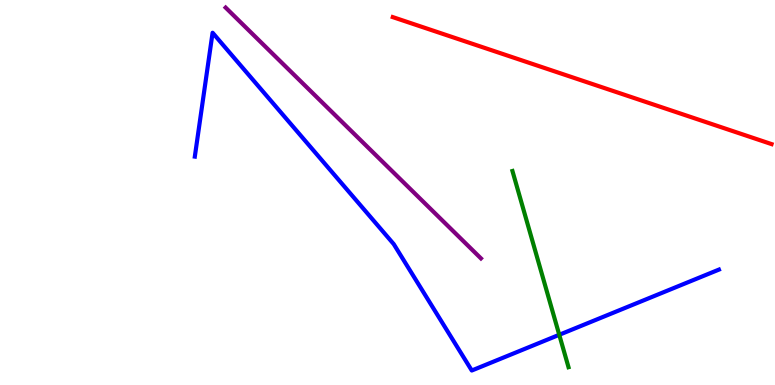[{'lines': ['blue', 'red'], 'intersections': []}, {'lines': ['green', 'red'], 'intersections': []}, {'lines': ['purple', 'red'], 'intersections': []}, {'lines': ['blue', 'green'], 'intersections': [{'x': 7.22, 'y': 1.3}]}, {'lines': ['blue', 'purple'], 'intersections': []}, {'lines': ['green', 'purple'], 'intersections': []}]